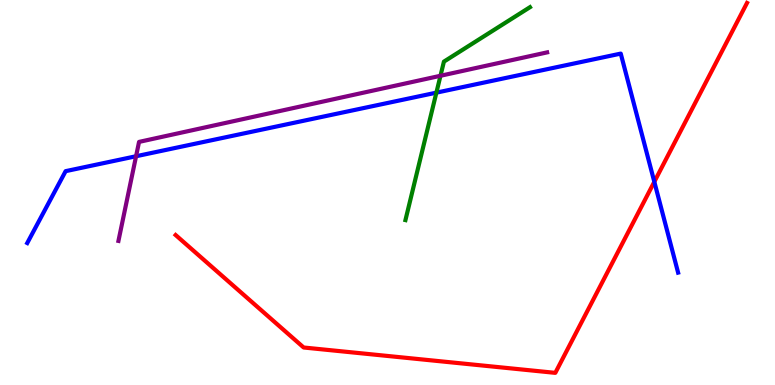[{'lines': ['blue', 'red'], 'intersections': [{'x': 8.44, 'y': 5.28}]}, {'lines': ['green', 'red'], 'intersections': []}, {'lines': ['purple', 'red'], 'intersections': []}, {'lines': ['blue', 'green'], 'intersections': [{'x': 5.63, 'y': 7.59}]}, {'lines': ['blue', 'purple'], 'intersections': [{'x': 1.76, 'y': 5.94}]}, {'lines': ['green', 'purple'], 'intersections': [{'x': 5.68, 'y': 8.03}]}]